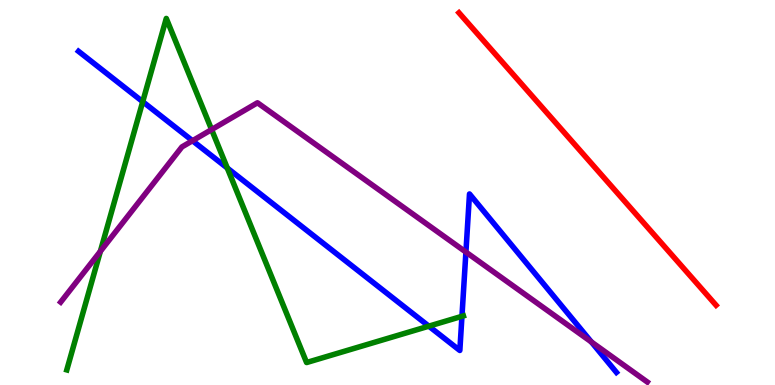[{'lines': ['blue', 'red'], 'intersections': []}, {'lines': ['green', 'red'], 'intersections': []}, {'lines': ['purple', 'red'], 'intersections': []}, {'lines': ['blue', 'green'], 'intersections': [{'x': 1.84, 'y': 7.36}, {'x': 2.93, 'y': 5.64}, {'x': 5.53, 'y': 1.53}, {'x': 5.96, 'y': 1.78}]}, {'lines': ['blue', 'purple'], 'intersections': [{'x': 2.48, 'y': 6.34}, {'x': 6.01, 'y': 3.45}, {'x': 7.63, 'y': 1.12}]}, {'lines': ['green', 'purple'], 'intersections': [{'x': 1.3, 'y': 3.47}, {'x': 2.73, 'y': 6.63}]}]